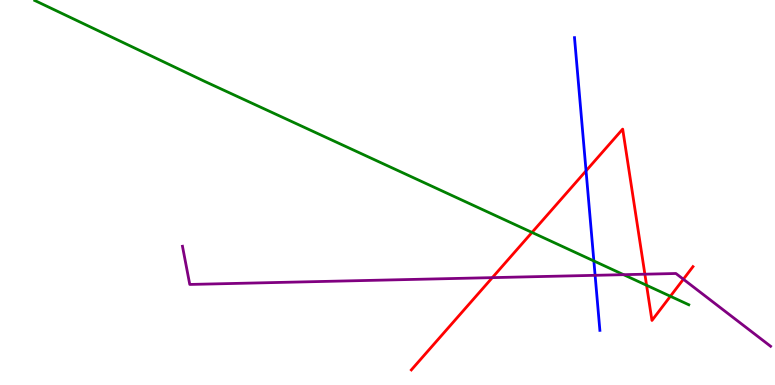[{'lines': ['blue', 'red'], 'intersections': [{'x': 7.56, 'y': 5.56}]}, {'lines': ['green', 'red'], 'intersections': [{'x': 6.86, 'y': 3.96}, {'x': 8.34, 'y': 2.59}, {'x': 8.65, 'y': 2.3}]}, {'lines': ['purple', 'red'], 'intersections': [{'x': 6.35, 'y': 2.79}, {'x': 8.32, 'y': 2.88}, {'x': 8.82, 'y': 2.75}]}, {'lines': ['blue', 'green'], 'intersections': [{'x': 7.66, 'y': 3.22}]}, {'lines': ['blue', 'purple'], 'intersections': [{'x': 7.68, 'y': 2.85}]}, {'lines': ['green', 'purple'], 'intersections': [{'x': 8.05, 'y': 2.87}]}]